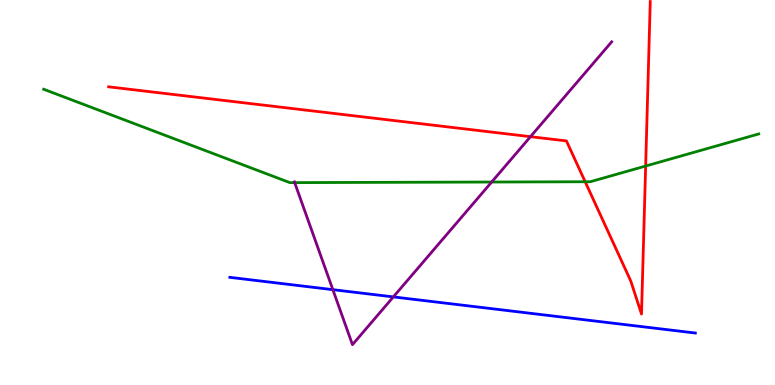[{'lines': ['blue', 'red'], 'intersections': []}, {'lines': ['green', 'red'], 'intersections': [{'x': 7.55, 'y': 5.28}, {'x': 8.33, 'y': 5.69}]}, {'lines': ['purple', 'red'], 'intersections': [{'x': 6.84, 'y': 6.45}]}, {'lines': ['blue', 'green'], 'intersections': []}, {'lines': ['blue', 'purple'], 'intersections': [{'x': 4.29, 'y': 2.48}, {'x': 5.08, 'y': 2.29}]}, {'lines': ['green', 'purple'], 'intersections': [{'x': 3.8, 'y': 5.26}, {'x': 6.34, 'y': 5.27}]}]